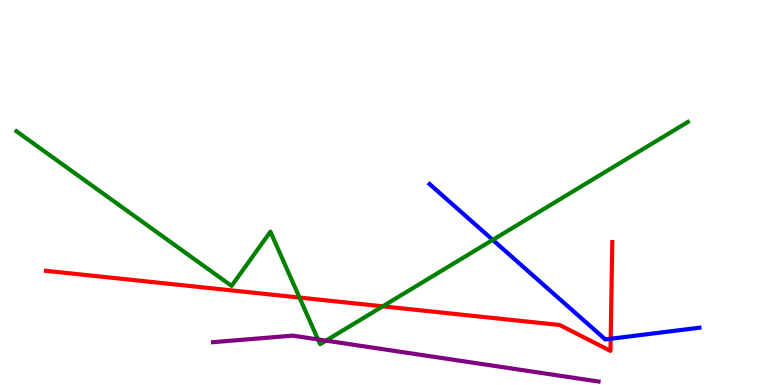[{'lines': ['blue', 'red'], 'intersections': [{'x': 7.88, 'y': 1.2}]}, {'lines': ['green', 'red'], 'intersections': [{'x': 3.86, 'y': 2.27}, {'x': 4.94, 'y': 2.04}]}, {'lines': ['purple', 'red'], 'intersections': []}, {'lines': ['blue', 'green'], 'intersections': [{'x': 6.36, 'y': 3.77}]}, {'lines': ['blue', 'purple'], 'intersections': []}, {'lines': ['green', 'purple'], 'intersections': [{'x': 4.1, 'y': 1.18}, {'x': 4.21, 'y': 1.15}]}]